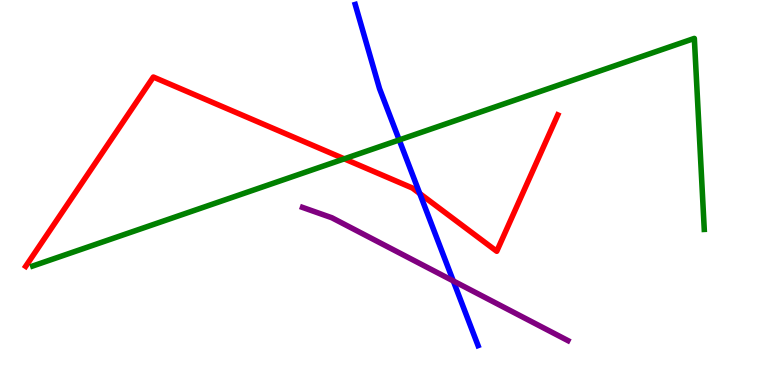[{'lines': ['blue', 'red'], 'intersections': [{'x': 5.42, 'y': 4.97}]}, {'lines': ['green', 'red'], 'intersections': [{'x': 4.44, 'y': 5.87}]}, {'lines': ['purple', 'red'], 'intersections': []}, {'lines': ['blue', 'green'], 'intersections': [{'x': 5.15, 'y': 6.37}]}, {'lines': ['blue', 'purple'], 'intersections': [{'x': 5.85, 'y': 2.7}]}, {'lines': ['green', 'purple'], 'intersections': []}]